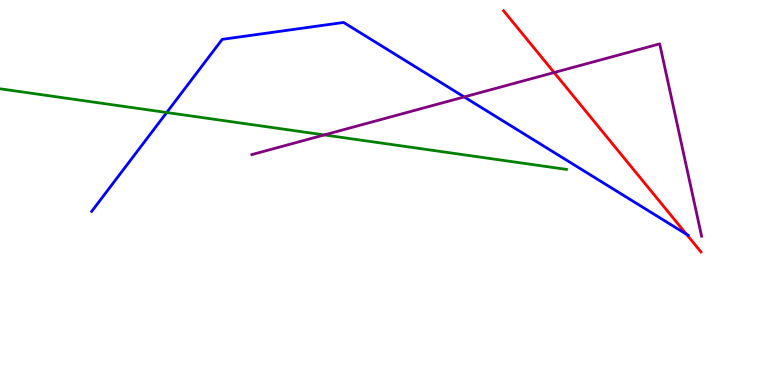[{'lines': ['blue', 'red'], 'intersections': [{'x': 8.86, 'y': 3.92}]}, {'lines': ['green', 'red'], 'intersections': []}, {'lines': ['purple', 'red'], 'intersections': [{'x': 7.15, 'y': 8.12}]}, {'lines': ['blue', 'green'], 'intersections': [{'x': 2.15, 'y': 7.08}]}, {'lines': ['blue', 'purple'], 'intersections': [{'x': 5.99, 'y': 7.48}]}, {'lines': ['green', 'purple'], 'intersections': [{'x': 4.18, 'y': 6.5}]}]